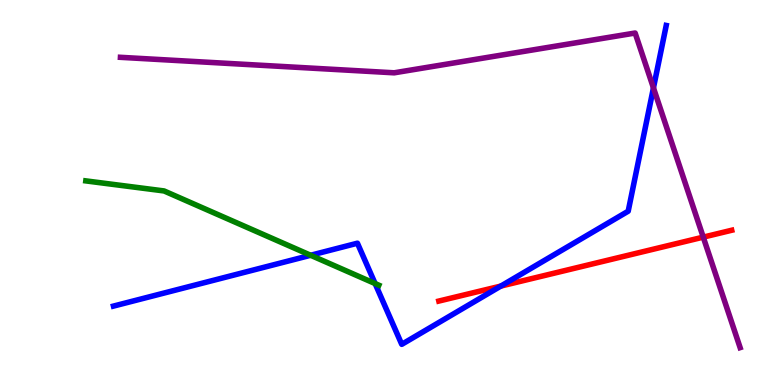[{'lines': ['blue', 'red'], 'intersections': [{'x': 6.46, 'y': 2.57}]}, {'lines': ['green', 'red'], 'intersections': []}, {'lines': ['purple', 'red'], 'intersections': [{'x': 9.07, 'y': 3.84}]}, {'lines': ['blue', 'green'], 'intersections': [{'x': 4.01, 'y': 3.37}, {'x': 4.84, 'y': 2.64}]}, {'lines': ['blue', 'purple'], 'intersections': [{'x': 8.43, 'y': 7.72}]}, {'lines': ['green', 'purple'], 'intersections': []}]